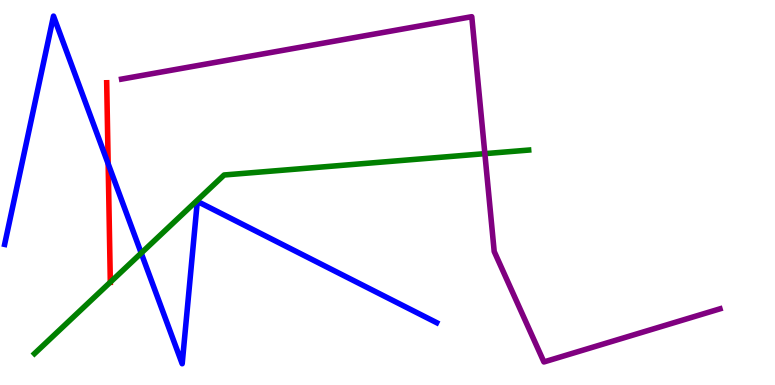[{'lines': ['blue', 'red'], 'intersections': [{'x': 1.4, 'y': 5.75}]}, {'lines': ['green', 'red'], 'intersections': [{'x': 1.42, 'y': 2.67}]}, {'lines': ['purple', 'red'], 'intersections': []}, {'lines': ['blue', 'green'], 'intersections': [{'x': 1.82, 'y': 3.43}]}, {'lines': ['blue', 'purple'], 'intersections': []}, {'lines': ['green', 'purple'], 'intersections': [{'x': 6.26, 'y': 6.01}]}]